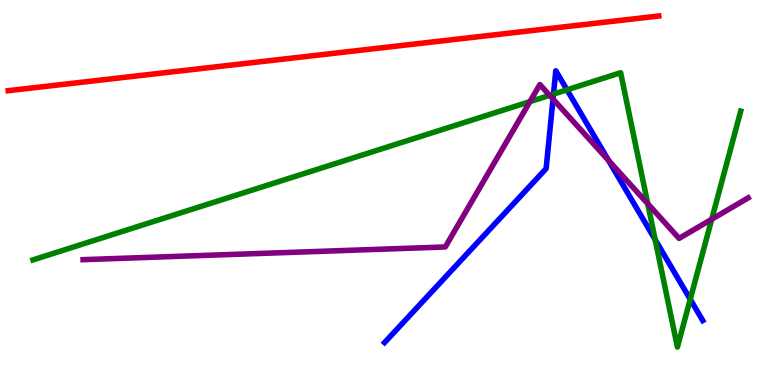[{'lines': ['blue', 'red'], 'intersections': []}, {'lines': ['green', 'red'], 'intersections': []}, {'lines': ['purple', 'red'], 'intersections': []}, {'lines': ['blue', 'green'], 'intersections': [{'x': 7.14, 'y': 7.56}, {'x': 7.32, 'y': 7.67}, {'x': 8.45, 'y': 3.77}, {'x': 8.91, 'y': 2.23}]}, {'lines': ['blue', 'purple'], 'intersections': [{'x': 7.14, 'y': 7.43}, {'x': 7.85, 'y': 5.83}]}, {'lines': ['green', 'purple'], 'intersections': [{'x': 6.84, 'y': 7.36}, {'x': 7.09, 'y': 7.52}, {'x': 8.36, 'y': 4.71}, {'x': 9.18, 'y': 4.3}]}]